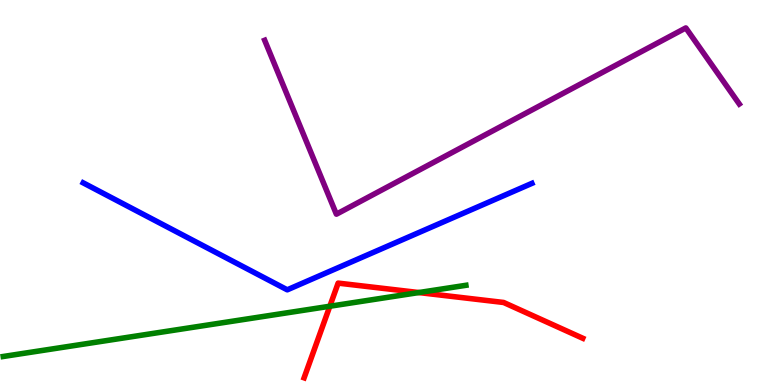[{'lines': ['blue', 'red'], 'intersections': []}, {'lines': ['green', 'red'], 'intersections': [{'x': 4.26, 'y': 2.05}, {'x': 5.4, 'y': 2.4}]}, {'lines': ['purple', 'red'], 'intersections': []}, {'lines': ['blue', 'green'], 'intersections': []}, {'lines': ['blue', 'purple'], 'intersections': []}, {'lines': ['green', 'purple'], 'intersections': []}]